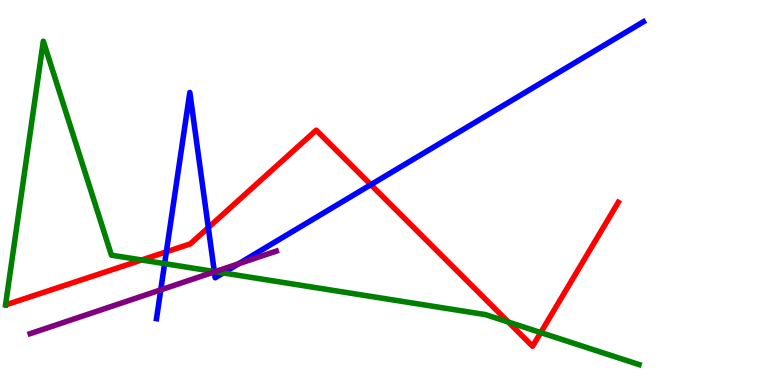[{'lines': ['blue', 'red'], 'intersections': [{'x': 2.15, 'y': 3.46}, {'x': 2.69, 'y': 4.09}, {'x': 4.79, 'y': 5.2}]}, {'lines': ['green', 'red'], 'intersections': [{'x': 1.83, 'y': 3.25}, {'x': 6.56, 'y': 1.64}, {'x': 6.98, 'y': 1.36}]}, {'lines': ['purple', 'red'], 'intersections': []}, {'lines': ['blue', 'green'], 'intersections': [{'x': 2.12, 'y': 3.15}, {'x': 2.77, 'y': 2.95}, {'x': 2.88, 'y': 2.91}]}, {'lines': ['blue', 'purple'], 'intersections': [{'x': 2.07, 'y': 2.47}, {'x': 2.77, 'y': 2.94}, {'x': 3.08, 'y': 3.15}]}, {'lines': ['green', 'purple'], 'intersections': [{'x': 2.78, 'y': 2.94}]}]